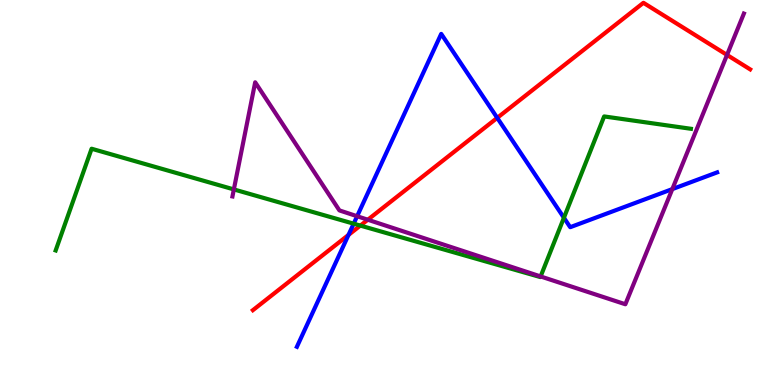[{'lines': ['blue', 'red'], 'intersections': [{'x': 4.5, 'y': 3.9}, {'x': 6.42, 'y': 6.94}]}, {'lines': ['green', 'red'], 'intersections': [{'x': 4.65, 'y': 4.14}]}, {'lines': ['purple', 'red'], 'intersections': [{'x': 4.75, 'y': 4.29}, {'x': 9.38, 'y': 8.57}]}, {'lines': ['blue', 'green'], 'intersections': [{'x': 4.56, 'y': 4.19}, {'x': 7.28, 'y': 4.34}]}, {'lines': ['blue', 'purple'], 'intersections': [{'x': 4.61, 'y': 4.38}, {'x': 8.68, 'y': 5.09}]}, {'lines': ['green', 'purple'], 'intersections': [{'x': 3.02, 'y': 5.08}, {'x': 6.98, 'y': 2.82}]}]